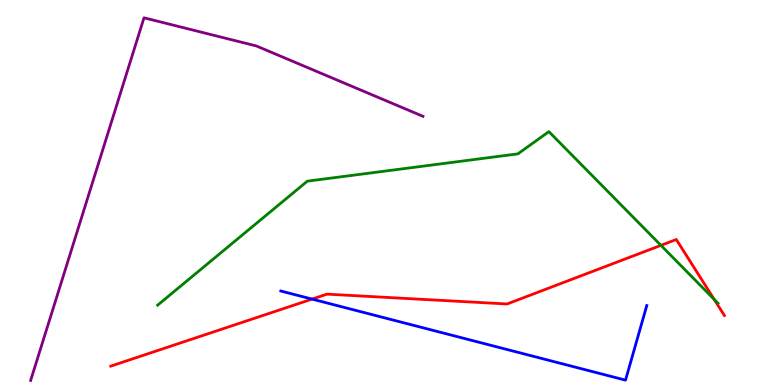[{'lines': ['blue', 'red'], 'intersections': [{'x': 4.03, 'y': 2.23}]}, {'lines': ['green', 'red'], 'intersections': [{'x': 8.53, 'y': 3.63}, {'x': 9.22, 'y': 2.22}]}, {'lines': ['purple', 'red'], 'intersections': []}, {'lines': ['blue', 'green'], 'intersections': []}, {'lines': ['blue', 'purple'], 'intersections': []}, {'lines': ['green', 'purple'], 'intersections': []}]